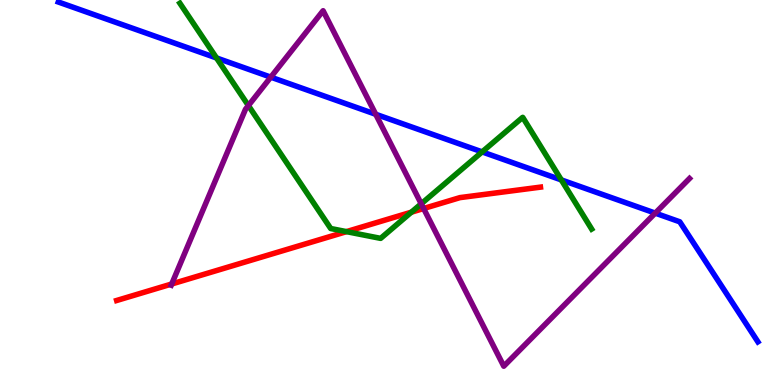[{'lines': ['blue', 'red'], 'intersections': []}, {'lines': ['green', 'red'], 'intersections': [{'x': 4.47, 'y': 3.98}, {'x': 5.31, 'y': 4.49}]}, {'lines': ['purple', 'red'], 'intersections': [{'x': 2.22, 'y': 2.62}, {'x': 5.47, 'y': 4.58}]}, {'lines': ['blue', 'green'], 'intersections': [{'x': 2.79, 'y': 8.49}, {'x': 6.22, 'y': 6.05}, {'x': 7.24, 'y': 5.33}]}, {'lines': ['blue', 'purple'], 'intersections': [{'x': 3.49, 'y': 8.0}, {'x': 4.85, 'y': 7.03}, {'x': 8.45, 'y': 4.46}]}, {'lines': ['green', 'purple'], 'intersections': [{'x': 3.21, 'y': 7.26}, {'x': 5.44, 'y': 4.71}]}]